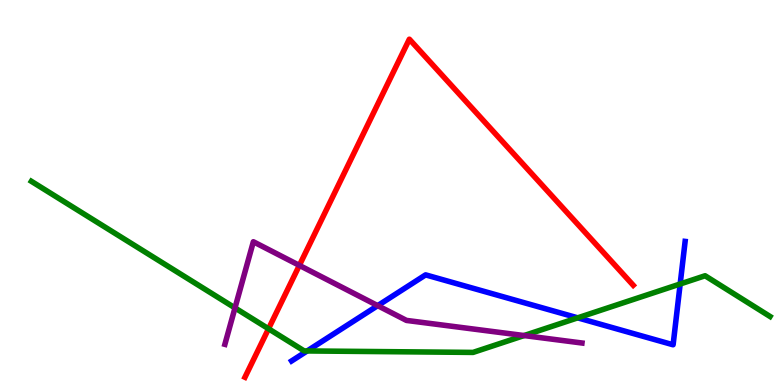[{'lines': ['blue', 'red'], 'intersections': []}, {'lines': ['green', 'red'], 'intersections': [{'x': 3.46, 'y': 1.46}]}, {'lines': ['purple', 'red'], 'intersections': [{'x': 3.86, 'y': 3.11}]}, {'lines': ['blue', 'green'], 'intersections': [{'x': 3.96, 'y': 0.884}, {'x': 7.45, 'y': 1.74}, {'x': 8.78, 'y': 2.62}]}, {'lines': ['blue', 'purple'], 'intersections': [{'x': 4.87, 'y': 2.06}]}, {'lines': ['green', 'purple'], 'intersections': [{'x': 3.03, 'y': 2.0}, {'x': 6.76, 'y': 1.28}]}]